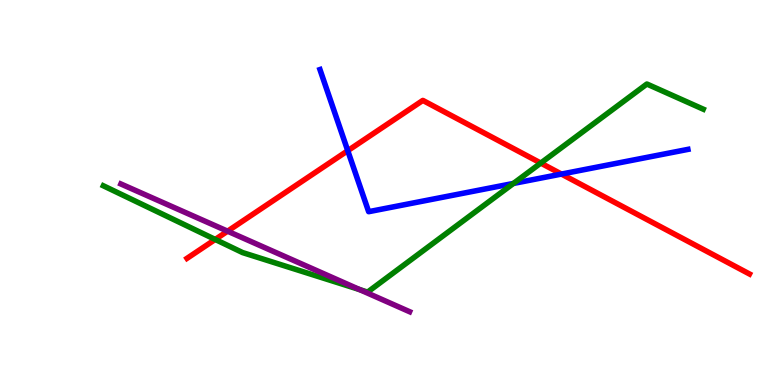[{'lines': ['blue', 'red'], 'intersections': [{'x': 4.49, 'y': 6.09}, {'x': 7.24, 'y': 5.48}]}, {'lines': ['green', 'red'], 'intersections': [{'x': 2.78, 'y': 3.78}, {'x': 6.98, 'y': 5.76}]}, {'lines': ['purple', 'red'], 'intersections': [{'x': 2.94, 'y': 4.0}]}, {'lines': ['blue', 'green'], 'intersections': [{'x': 6.62, 'y': 5.24}]}, {'lines': ['blue', 'purple'], 'intersections': []}, {'lines': ['green', 'purple'], 'intersections': [{'x': 4.64, 'y': 2.48}]}]